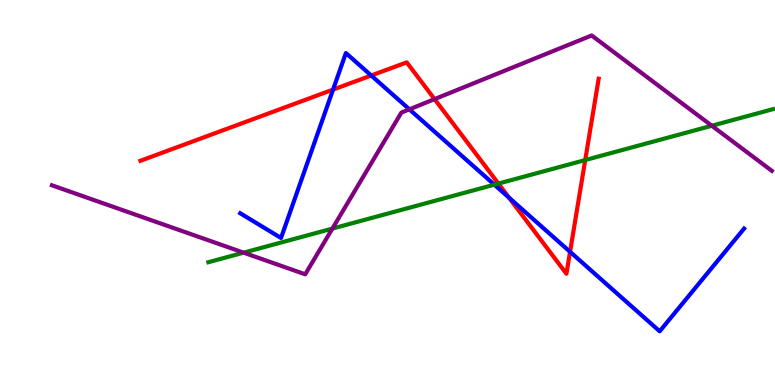[{'lines': ['blue', 'red'], 'intersections': [{'x': 4.3, 'y': 7.67}, {'x': 4.79, 'y': 8.04}, {'x': 6.57, 'y': 4.86}, {'x': 7.36, 'y': 3.46}]}, {'lines': ['green', 'red'], 'intersections': [{'x': 6.43, 'y': 5.23}, {'x': 7.55, 'y': 5.84}]}, {'lines': ['purple', 'red'], 'intersections': [{'x': 5.61, 'y': 7.43}]}, {'lines': ['blue', 'green'], 'intersections': [{'x': 6.38, 'y': 5.2}]}, {'lines': ['blue', 'purple'], 'intersections': [{'x': 5.28, 'y': 7.16}]}, {'lines': ['green', 'purple'], 'intersections': [{'x': 3.14, 'y': 3.44}, {'x': 4.29, 'y': 4.06}, {'x': 9.18, 'y': 6.73}]}]